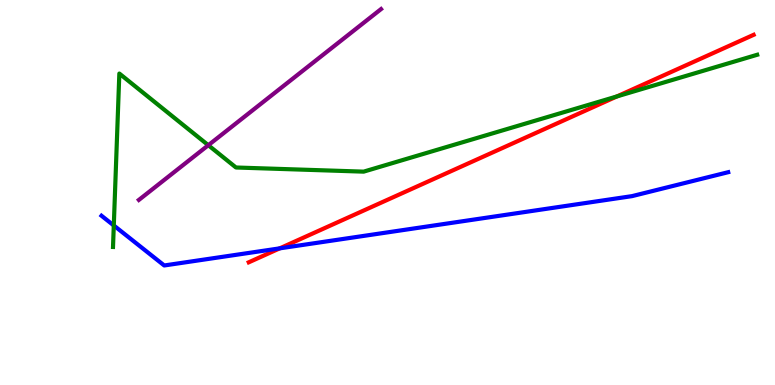[{'lines': ['blue', 'red'], 'intersections': [{'x': 3.61, 'y': 3.55}]}, {'lines': ['green', 'red'], 'intersections': [{'x': 7.96, 'y': 7.5}]}, {'lines': ['purple', 'red'], 'intersections': []}, {'lines': ['blue', 'green'], 'intersections': [{'x': 1.47, 'y': 4.14}]}, {'lines': ['blue', 'purple'], 'intersections': []}, {'lines': ['green', 'purple'], 'intersections': [{'x': 2.69, 'y': 6.23}]}]